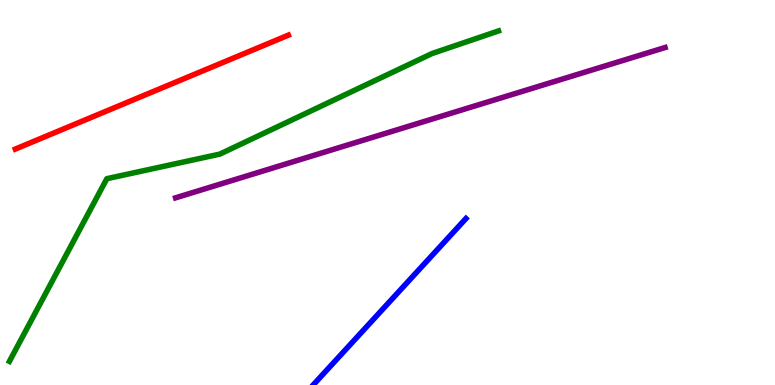[{'lines': ['blue', 'red'], 'intersections': []}, {'lines': ['green', 'red'], 'intersections': []}, {'lines': ['purple', 'red'], 'intersections': []}, {'lines': ['blue', 'green'], 'intersections': []}, {'lines': ['blue', 'purple'], 'intersections': []}, {'lines': ['green', 'purple'], 'intersections': []}]